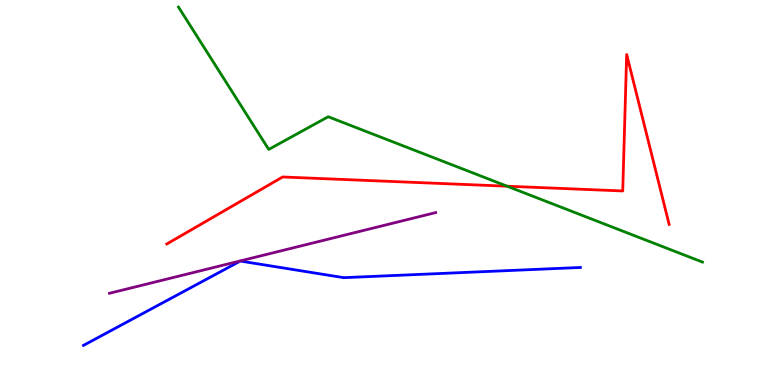[{'lines': ['blue', 'red'], 'intersections': []}, {'lines': ['green', 'red'], 'intersections': [{'x': 6.54, 'y': 5.16}]}, {'lines': ['purple', 'red'], 'intersections': []}, {'lines': ['blue', 'green'], 'intersections': []}, {'lines': ['blue', 'purple'], 'intersections': []}, {'lines': ['green', 'purple'], 'intersections': []}]